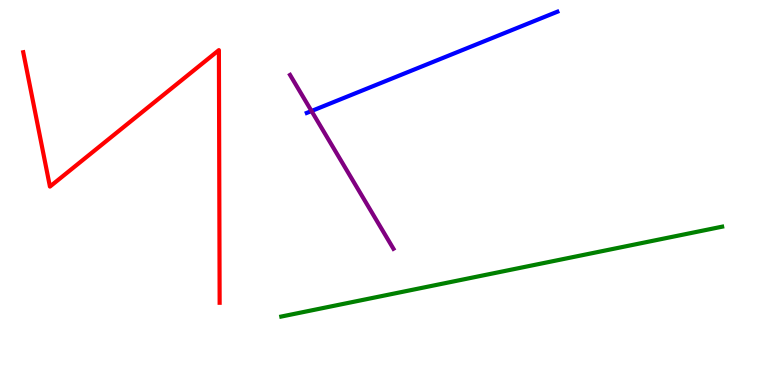[{'lines': ['blue', 'red'], 'intersections': []}, {'lines': ['green', 'red'], 'intersections': []}, {'lines': ['purple', 'red'], 'intersections': []}, {'lines': ['blue', 'green'], 'intersections': []}, {'lines': ['blue', 'purple'], 'intersections': [{'x': 4.02, 'y': 7.12}]}, {'lines': ['green', 'purple'], 'intersections': []}]